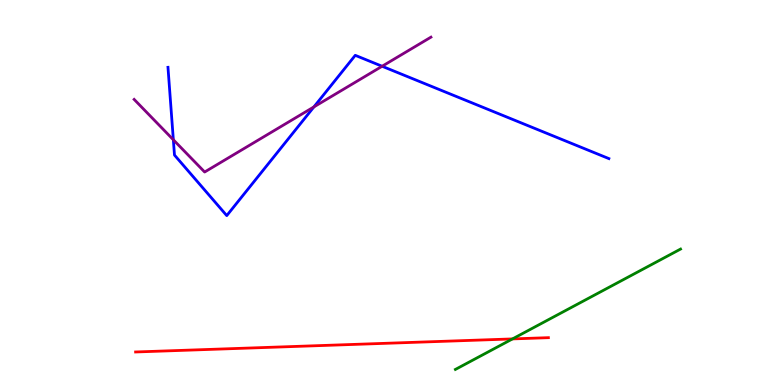[{'lines': ['blue', 'red'], 'intersections': []}, {'lines': ['green', 'red'], 'intersections': [{'x': 6.61, 'y': 1.2}]}, {'lines': ['purple', 'red'], 'intersections': []}, {'lines': ['blue', 'green'], 'intersections': []}, {'lines': ['blue', 'purple'], 'intersections': [{'x': 2.24, 'y': 6.37}, {'x': 4.05, 'y': 7.22}, {'x': 4.93, 'y': 8.28}]}, {'lines': ['green', 'purple'], 'intersections': []}]